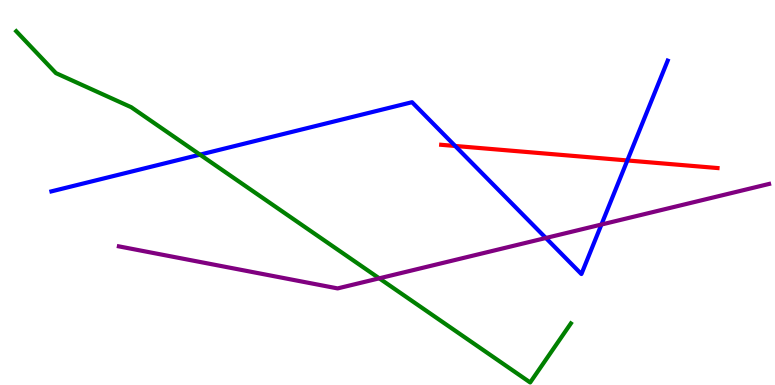[{'lines': ['blue', 'red'], 'intersections': [{'x': 5.87, 'y': 6.21}, {'x': 8.09, 'y': 5.83}]}, {'lines': ['green', 'red'], 'intersections': []}, {'lines': ['purple', 'red'], 'intersections': []}, {'lines': ['blue', 'green'], 'intersections': [{'x': 2.58, 'y': 5.98}]}, {'lines': ['blue', 'purple'], 'intersections': [{'x': 7.04, 'y': 3.82}, {'x': 7.76, 'y': 4.17}]}, {'lines': ['green', 'purple'], 'intersections': [{'x': 4.89, 'y': 2.77}]}]